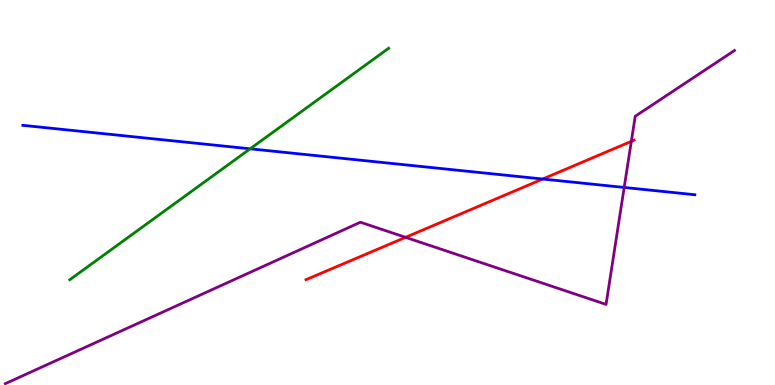[{'lines': ['blue', 'red'], 'intersections': [{'x': 7.0, 'y': 5.35}]}, {'lines': ['green', 'red'], 'intersections': []}, {'lines': ['purple', 'red'], 'intersections': [{'x': 5.23, 'y': 3.84}, {'x': 8.15, 'y': 6.33}]}, {'lines': ['blue', 'green'], 'intersections': [{'x': 3.23, 'y': 6.13}]}, {'lines': ['blue', 'purple'], 'intersections': [{'x': 8.05, 'y': 5.13}]}, {'lines': ['green', 'purple'], 'intersections': []}]